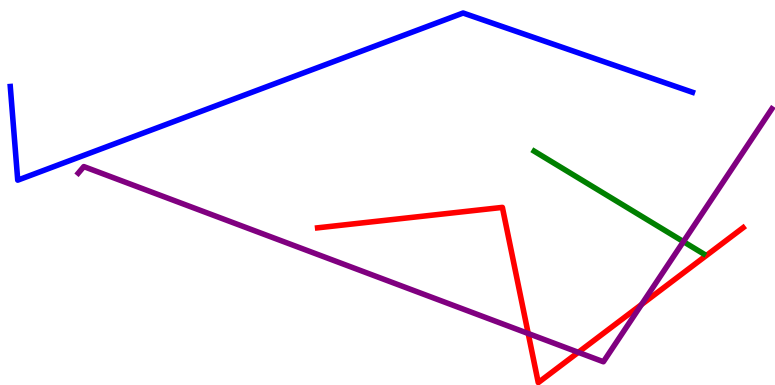[{'lines': ['blue', 'red'], 'intersections': []}, {'lines': ['green', 'red'], 'intersections': []}, {'lines': ['purple', 'red'], 'intersections': [{'x': 6.82, 'y': 1.34}, {'x': 7.46, 'y': 0.849}, {'x': 8.28, 'y': 2.09}]}, {'lines': ['blue', 'green'], 'intersections': []}, {'lines': ['blue', 'purple'], 'intersections': []}, {'lines': ['green', 'purple'], 'intersections': [{'x': 8.82, 'y': 3.72}]}]